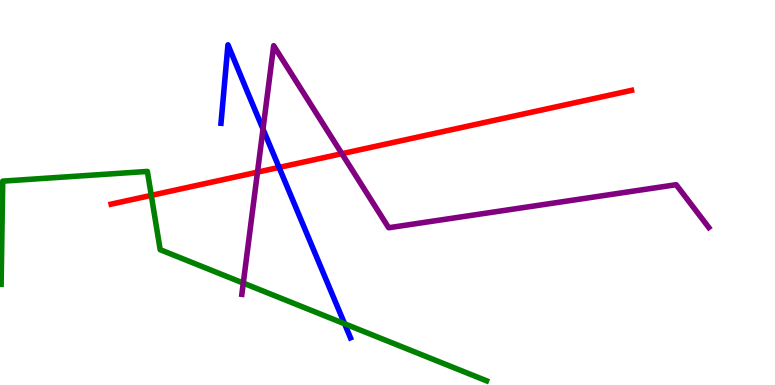[{'lines': ['blue', 'red'], 'intersections': [{'x': 3.6, 'y': 5.65}]}, {'lines': ['green', 'red'], 'intersections': [{'x': 1.95, 'y': 4.93}]}, {'lines': ['purple', 'red'], 'intersections': [{'x': 3.32, 'y': 5.53}, {'x': 4.41, 'y': 6.01}]}, {'lines': ['blue', 'green'], 'intersections': [{'x': 4.45, 'y': 1.59}]}, {'lines': ['blue', 'purple'], 'intersections': [{'x': 3.39, 'y': 6.65}]}, {'lines': ['green', 'purple'], 'intersections': [{'x': 3.14, 'y': 2.65}]}]